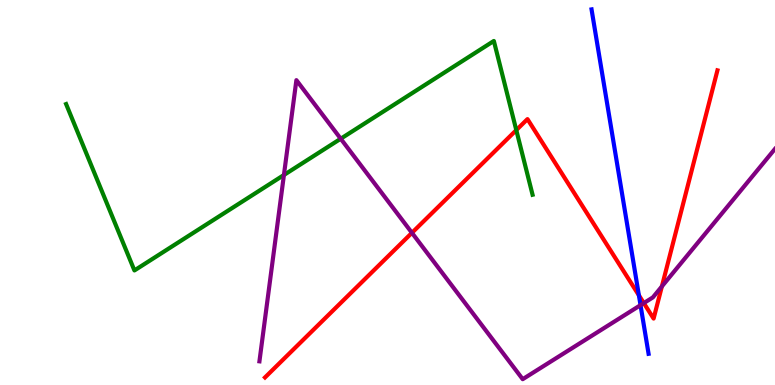[{'lines': ['blue', 'red'], 'intersections': [{'x': 8.24, 'y': 2.33}]}, {'lines': ['green', 'red'], 'intersections': [{'x': 6.66, 'y': 6.62}]}, {'lines': ['purple', 'red'], 'intersections': [{'x': 5.32, 'y': 3.95}, {'x': 8.31, 'y': 2.13}, {'x': 8.54, 'y': 2.56}]}, {'lines': ['blue', 'green'], 'intersections': []}, {'lines': ['blue', 'purple'], 'intersections': [{'x': 8.26, 'y': 2.07}]}, {'lines': ['green', 'purple'], 'intersections': [{'x': 3.66, 'y': 5.45}, {'x': 4.4, 'y': 6.4}]}]